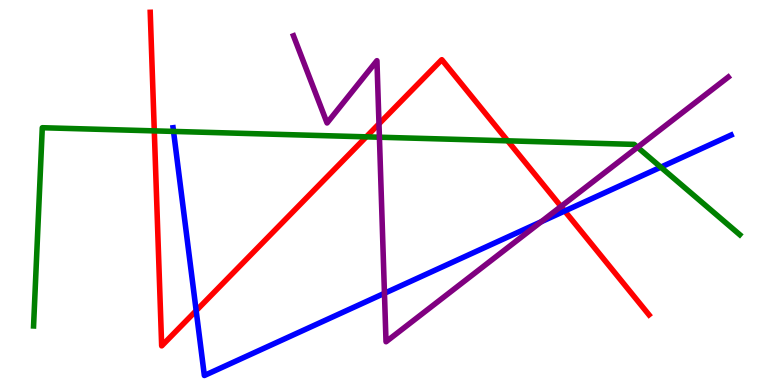[{'lines': ['blue', 'red'], 'intersections': [{'x': 2.53, 'y': 1.93}, {'x': 7.29, 'y': 4.52}]}, {'lines': ['green', 'red'], 'intersections': [{'x': 1.99, 'y': 6.6}, {'x': 4.73, 'y': 6.45}, {'x': 6.55, 'y': 6.34}]}, {'lines': ['purple', 'red'], 'intersections': [{'x': 4.89, 'y': 6.78}, {'x': 7.24, 'y': 4.64}]}, {'lines': ['blue', 'green'], 'intersections': [{'x': 2.24, 'y': 6.59}, {'x': 8.53, 'y': 5.66}]}, {'lines': ['blue', 'purple'], 'intersections': [{'x': 4.96, 'y': 2.38}, {'x': 6.98, 'y': 4.24}]}, {'lines': ['green', 'purple'], 'intersections': [{'x': 4.9, 'y': 6.44}, {'x': 8.23, 'y': 6.17}]}]